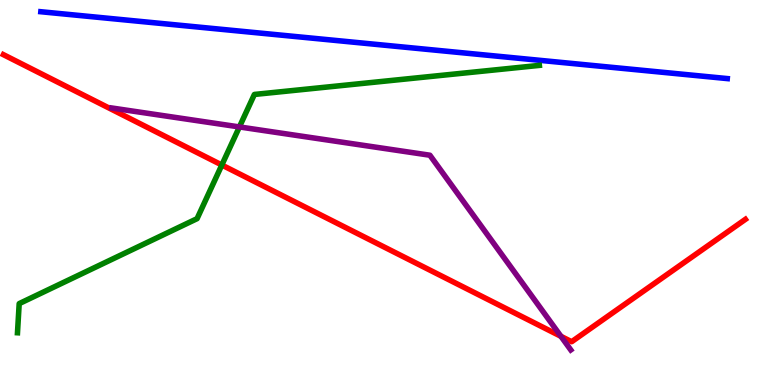[{'lines': ['blue', 'red'], 'intersections': []}, {'lines': ['green', 'red'], 'intersections': [{'x': 2.86, 'y': 5.71}]}, {'lines': ['purple', 'red'], 'intersections': [{'x': 7.24, 'y': 1.26}]}, {'lines': ['blue', 'green'], 'intersections': []}, {'lines': ['blue', 'purple'], 'intersections': []}, {'lines': ['green', 'purple'], 'intersections': [{'x': 3.09, 'y': 6.7}]}]